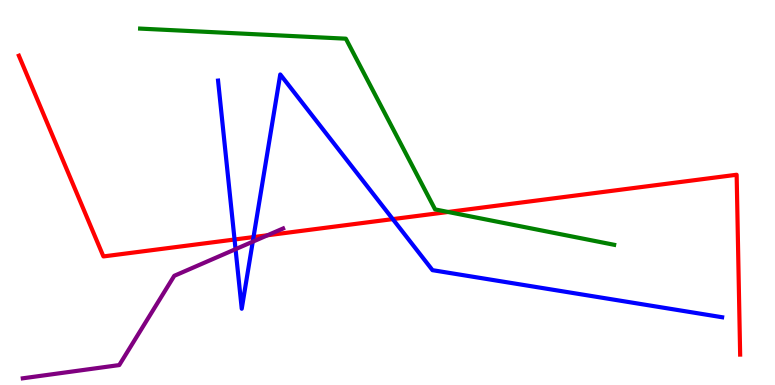[{'lines': ['blue', 'red'], 'intersections': [{'x': 3.03, 'y': 3.78}, {'x': 3.27, 'y': 3.84}, {'x': 5.07, 'y': 4.31}]}, {'lines': ['green', 'red'], 'intersections': [{'x': 5.78, 'y': 4.49}]}, {'lines': ['purple', 'red'], 'intersections': [{'x': 3.45, 'y': 3.89}]}, {'lines': ['blue', 'green'], 'intersections': []}, {'lines': ['blue', 'purple'], 'intersections': [{'x': 3.04, 'y': 3.53}, {'x': 3.26, 'y': 3.72}]}, {'lines': ['green', 'purple'], 'intersections': []}]